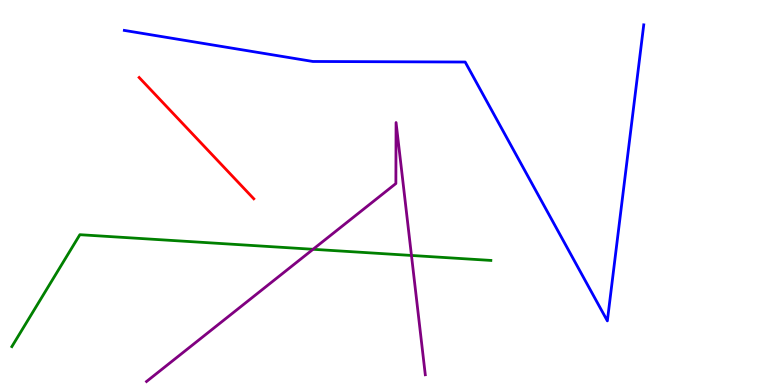[{'lines': ['blue', 'red'], 'intersections': []}, {'lines': ['green', 'red'], 'intersections': []}, {'lines': ['purple', 'red'], 'intersections': []}, {'lines': ['blue', 'green'], 'intersections': []}, {'lines': ['blue', 'purple'], 'intersections': []}, {'lines': ['green', 'purple'], 'intersections': [{'x': 4.04, 'y': 3.52}, {'x': 5.31, 'y': 3.36}]}]